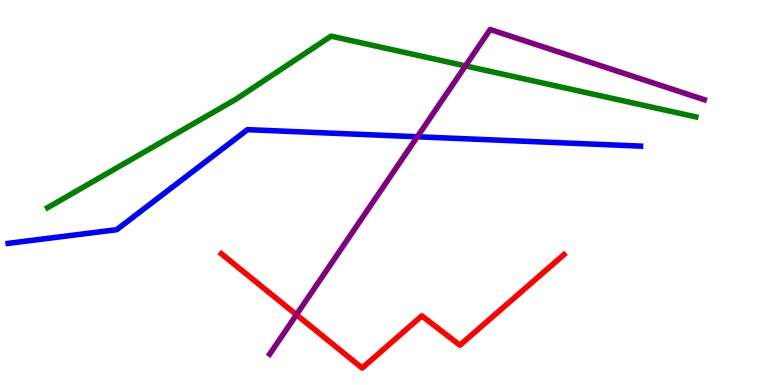[{'lines': ['blue', 'red'], 'intersections': []}, {'lines': ['green', 'red'], 'intersections': []}, {'lines': ['purple', 'red'], 'intersections': [{'x': 3.83, 'y': 1.83}]}, {'lines': ['blue', 'green'], 'intersections': []}, {'lines': ['blue', 'purple'], 'intersections': [{'x': 5.38, 'y': 6.45}]}, {'lines': ['green', 'purple'], 'intersections': [{'x': 6.01, 'y': 8.29}]}]